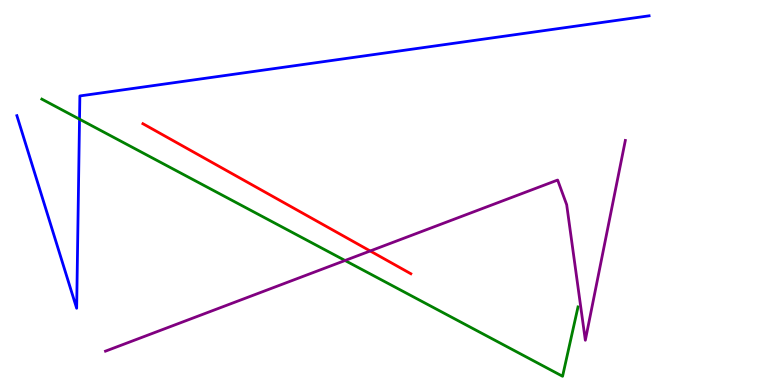[{'lines': ['blue', 'red'], 'intersections': []}, {'lines': ['green', 'red'], 'intersections': []}, {'lines': ['purple', 'red'], 'intersections': [{'x': 4.78, 'y': 3.48}]}, {'lines': ['blue', 'green'], 'intersections': [{'x': 1.03, 'y': 6.9}]}, {'lines': ['blue', 'purple'], 'intersections': []}, {'lines': ['green', 'purple'], 'intersections': [{'x': 4.45, 'y': 3.23}]}]